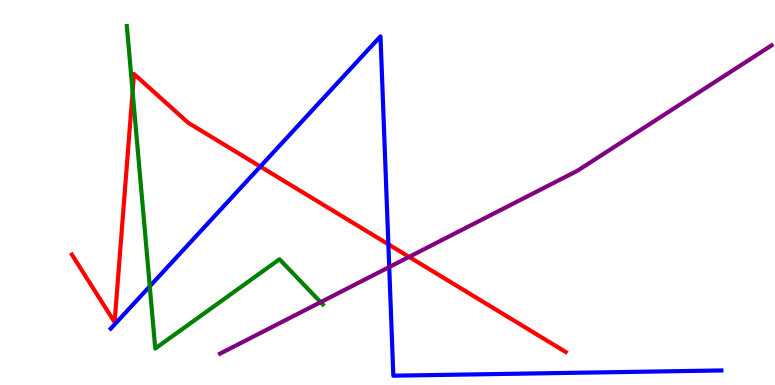[{'lines': ['blue', 'red'], 'intersections': [{'x': 3.36, 'y': 5.67}, {'x': 5.01, 'y': 3.65}]}, {'lines': ['green', 'red'], 'intersections': [{'x': 1.71, 'y': 7.62}]}, {'lines': ['purple', 'red'], 'intersections': [{'x': 5.28, 'y': 3.33}]}, {'lines': ['blue', 'green'], 'intersections': [{'x': 1.93, 'y': 2.56}]}, {'lines': ['blue', 'purple'], 'intersections': [{'x': 5.02, 'y': 3.06}]}, {'lines': ['green', 'purple'], 'intersections': [{'x': 4.14, 'y': 2.15}]}]